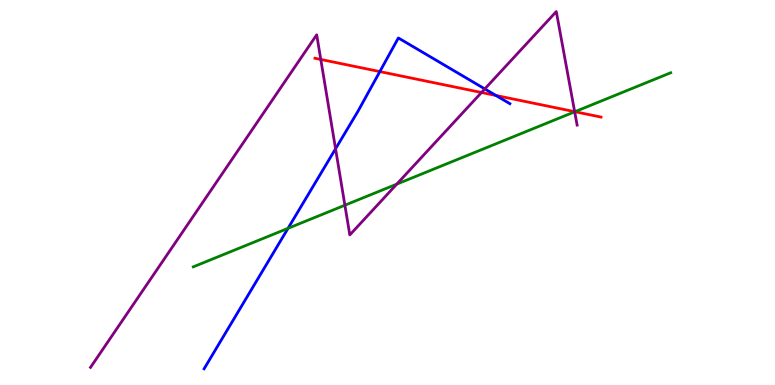[{'lines': ['blue', 'red'], 'intersections': [{'x': 4.9, 'y': 8.14}, {'x': 6.4, 'y': 7.52}]}, {'lines': ['green', 'red'], 'intersections': [{'x': 7.42, 'y': 7.1}]}, {'lines': ['purple', 'red'], 'intersections': [{'x': 4.14, 'y': 8.46}, {'x': 6.21, 'y': 7.6}, {'x': 7.41, 'y': 7.1}]}, {'lines': ['blue', 'green'], 'intersections': [{'x': 3.72, 'y': 4.07}]}, {'lines': ['blue', 'purple'], 'intersections': [{'x': 4.33, 'y': 6.14}, {'x': 6.26, 'y': 7.69}]}, {'lines': ['green', 'purple'], 'intersections': [{'x': 4.45, 'y': 4.67}, {'x': 5.12, 'y': 5.22}, {'x': 7.42, 'y': 7.1}]}]